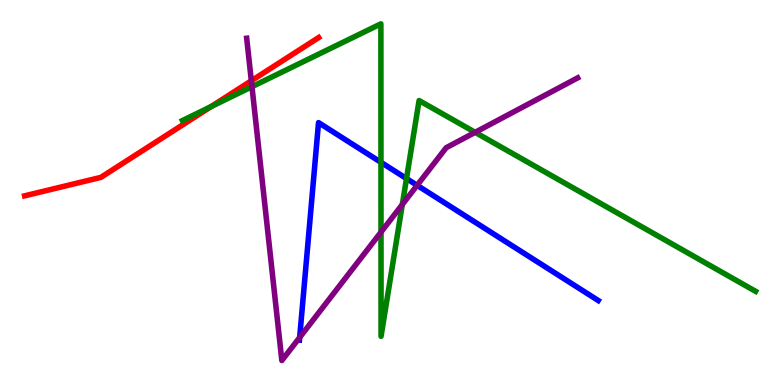[{'lines': ['blue', 'red'], 'intersections': []}, {'lines': ['green', 'red'], 'intersections': [{'x': 2.72, 'y': 7.23}]}, {'lines': ['purple', 'red'], 'intersections': [{'x': 3.24, 'y': 7.9}]}, {'lines': ['blue', 'green'], 'intersections': [{'x': 4.92, 'y': 5.78}, {'x': 5.25, 'y': 5.36}]}, {'lines': ['blue', 'purple'], 'intersections': [{'x': 3.87, 'y': 1.24}, {'x': 5.38, 'y': 5.19}]}, {'lines': ['green', 'purple'], 'intersections': [{'x': 3.25, 'y': 7.75}, {'x': 4.92, 'y': 3.97}, {'x': 5.19, 'y': 4.69}, {'x': 6.13, 'y': 6.56}]}]